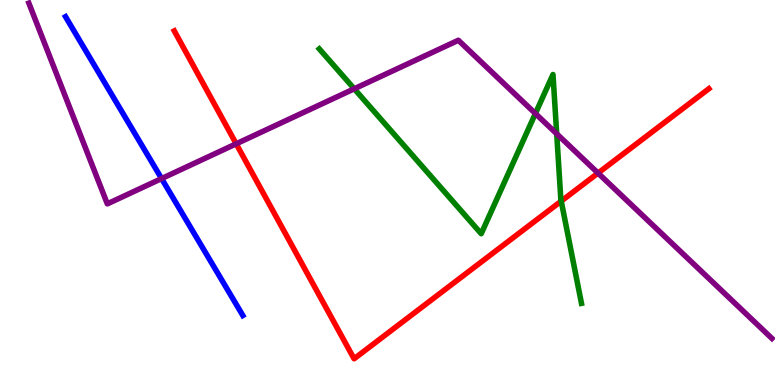[{'lines': ['blue', 'red'], 'intersections': []}, {'lines': ['green', 'red'], 'intersections': [{'x': 7.24, 'y': 4.78}]}, {'lines': ['purple', 'red'], 'intersections': [{'x': 3.05, 'y': 6.26}, {'x': 7.72, 'y': 5.5}]}, {'lines': ['blue', 'green'], 'intersections': []}, {'lines': ['blue', 'purple'], 'intersections': [{'x': 2.08, 'y': 5.36}]}, {'lines': ['green', 'purple'], 'intersections': [{'x': 4.57, 'y': 7.69}, {'x': 6.91, 'y': 7.05}, {'x': 7.18, 'y': 6.52}]}]